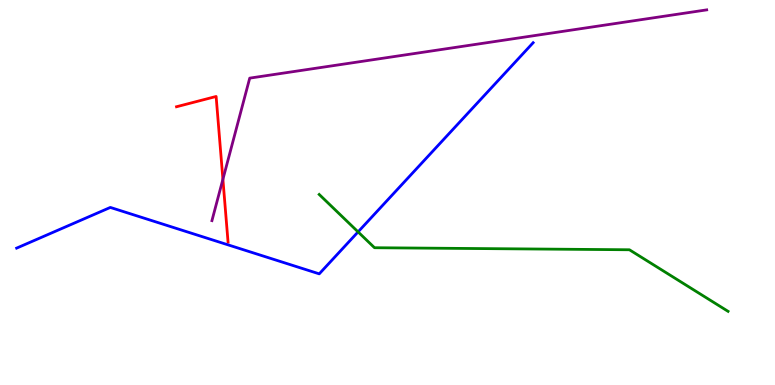[{'lines': ['blue', 'red'], 'intersections': []}, {'lines': ['green', 'red'], 'intersections': []}, {'lines': ['purple', 'red'], 'intersections': [{'x': 2.88, 'y': 5.34}]}, {'lines': ['blue', 'green'], 'intersections': [{'x': 4.62, 'y': 3.98}]}, {'lines': ['blue', 'purple'], 'intersections': []}, {'lines': ['green', 'purple'], 'intersections': []}]